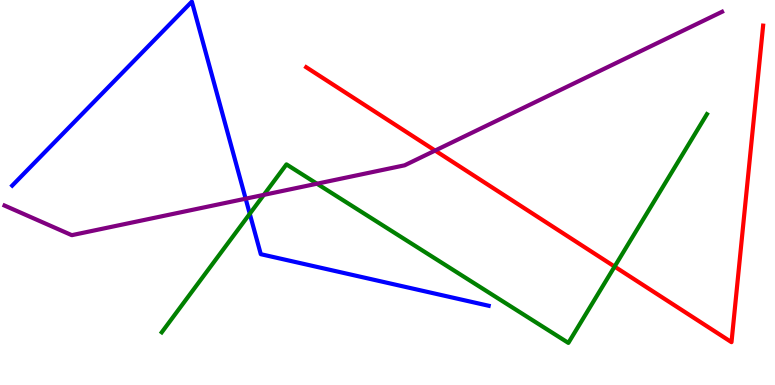[{'lines': ['blue', 'red'], 'intersections': []}, {'lines': ['green', 'red'], 'intersections': [{'x': 7.93, 'y': 3.08}]}, {'lines': ['purple', 'red'], 'intersections': [{'x': 5.61, 'y': 6.09}]}, {'lines': ['blue', 'green'], 'intersections': [{'x': 3.22, 'y': 4.45}]}, {'lines': ['blue', 'purple'], 'intersections': [{'x': 3.17, 'y': 4.84}]}, {'lines': ['green', 'purple'], 'intersections': [{'x': 3.4, 'y': 4.94}, {'x': 4.09, 'y': 5.23}]}]